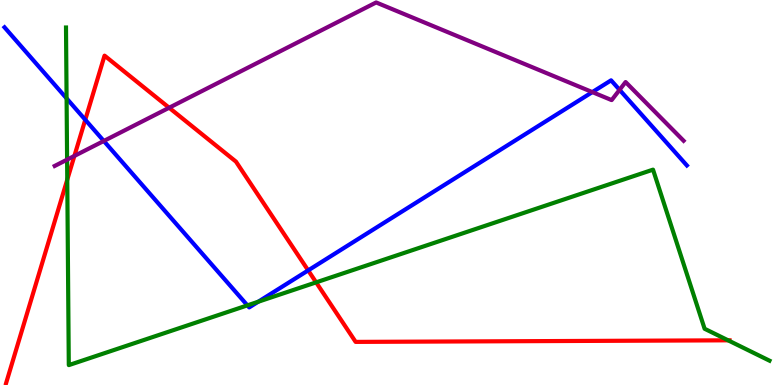[{'lines': ['blue', 'red'], 'intersections': [{'x': 1.1, 'y': 6.89}, {'x': 3.98, 'y': 2.98}]}, {'lines': ['green', 'red'], 'intersections': [{'x': 0.868, 'y': 5.33}, {'x': 4.08, 'y': 2.67}, {'x': 9.4, 'y': 1.16}]}, {'lines': ['purple', 'red'], 'intersections': [{'x': 0.96, 'y': 5.95}, {'x': 2.18, 'y': 7.2}]}, {'lines': ['blue', 'green'], 'intersections': [{'x': 0.859, 'y': 7.44}, {'x': 3.19, 'y': 2.07}, {'x': 3.33, 'y': 2.16}]}, {'lines': ['blue', 'purple'], 'intersections': [{'x': 1.34, 'y': 6.34}, {'x': 7.64, 'y': 7.61}, {'x': 7.99, 'y': 7.67}]}, {'lines': ['green', 'purple'], 'intersections': [{'x': 0.866, 'y': 5.85}]}]